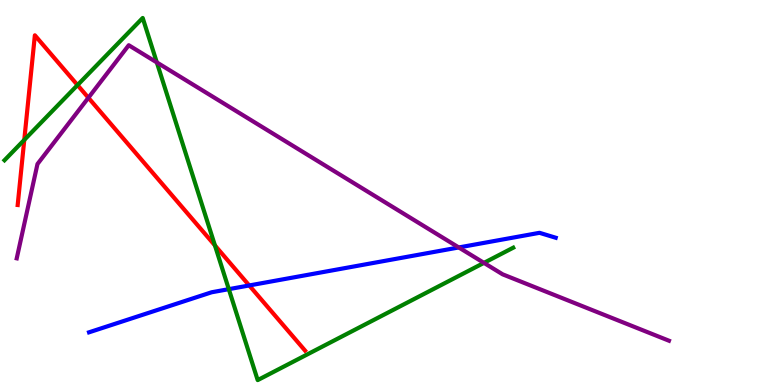[{'lines': ['blue', 'red'], 'intersections': [{'x': 3.22, 'y': 2.59}]}, {'lines': ['green', 'red'], 'intersections': [{'x': 0.313, 'y': 6.37}, {'x': 1.0, 'y': 7.79}, {'x': 2.77, 'y': 3.63}]}, {'lines': ['purple', 'red'], 'intersections': [{'x': 1.14, 'y': 7.46}]}, {'lines': ['blue', 'green'], 'intersections': [{'x': 2.95, 'y': 2.49}]}, {'lines': ['blue', 'purple'], 'intersections': [{'x': 5.92, 'y': 3.57}]}, {'lines': ['green', 'purple'], 'intersections': [{'x': 2.02, 'y': 8.38}, {'x': 6.24, 'y': 3.17}]}]